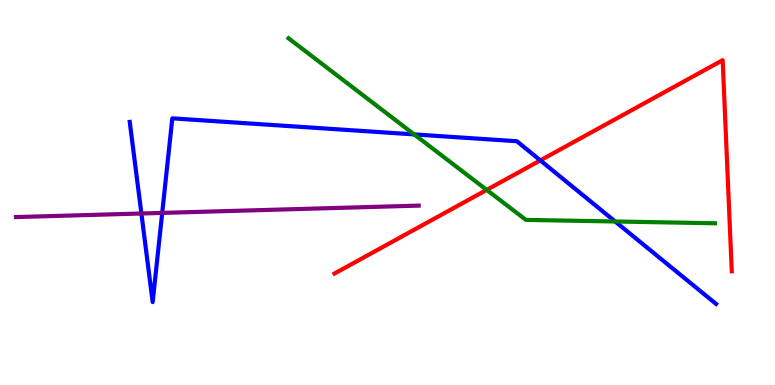[{'lines': ['blue', 'red'], 'intersections': [{'x': 6.97, 'y': 5.83}]}, {'lines': ['green', 'red'], 'intersections': [{'x': 6.28, 'y': 5.07}]}, {'lines': ['purple', 'red'], 'intersections': []}, {'lines': ['blue', 'green'], 'intersections': [{'x': 5.34, 'y': 6.51}, {'x': 7.94, 'y': 4.25}]}, {'lines': ['blue', 'purple'], 'intersections': [{'x': 1.82, 'y': 4.45}, {'x': 2.09, 'y': 4.47}]}, {'lines': ['green', 'purple'], 'intersections': []}]